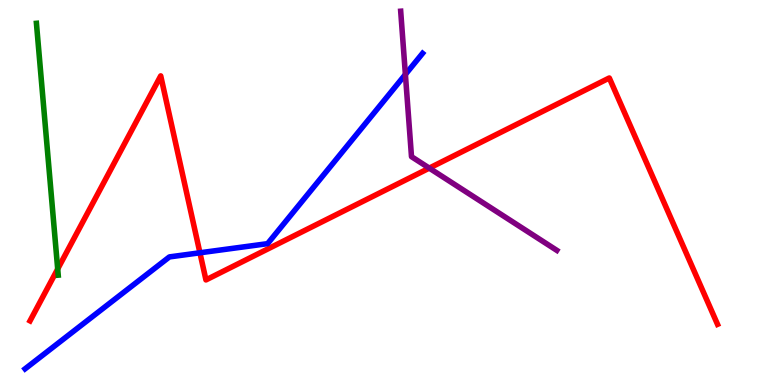[{'lines': ['blue', 'red'], 'intersections': [{'x': 2.58, 'y': 3.43}]}, {'lines': ['green', 'red'], 'intersections': [{'x': 0.744, 'y': 3.01}]}, {'lines': ['purple', 'red'], 'intersections': [{'x': 5.54, 'y': 5.63}]}, {'lines': ['blue', 'green'], 'intersections': []}, {'lines': ['blue', 'purple'], 'intersections': [{'x': 5.23, 'y': 8.07}]}, {'lines': ['green', 'purple'], 'intersections': []}]